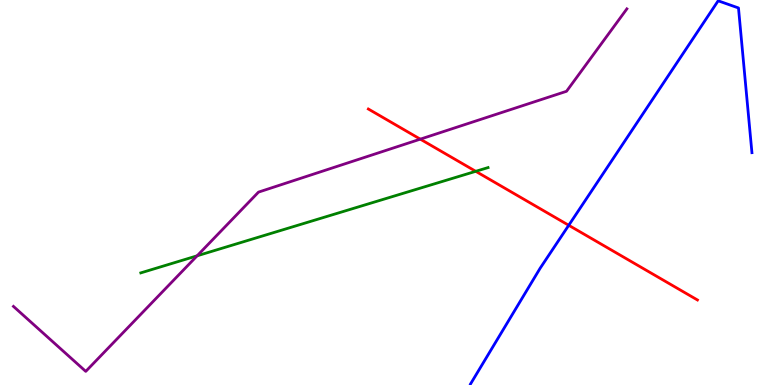[{'lines': ['blue', 'red'], 'intersections': [{'x': 7.34, 'y': 4.15}]}, {'lines': ['green', 'red'], 'intersections': [{'x': 6.14, 'y': 5.55}]}, {'lines': ['purple', 'red'], 'intersections': [{'x': 5.42, 'y': 6.39}]}, {'lines': ['blue', 'green'], 'intersections': []}, {'lines': ['blue', 'purple'], 'intersections': []}, {'lines': ['green', 'purple'], 'intersections': [{'x': 2.54, 'y': 3.36}]}]